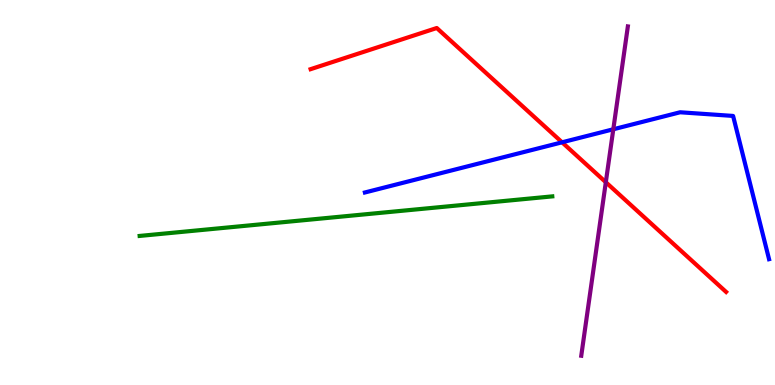[{'lines': ['blue', 'red'], 'intersections': [{'x': 7.25, 'y': 6.3}]}, {'lines': ['green', 'red'], 'intersections': []}, {'lines': ['purple', 'red'], 'intersections': [{'x': 7.82, 'y': 5.27}]}, {'lines': ['blue', 'green'], 'intersections': []}, {'lines': ['blue', 'purple'], 'intersections': [{'x': 7.91, 'y': 6.64}]}, {'lines': ['green', 'purple'], 'intersections': []}]